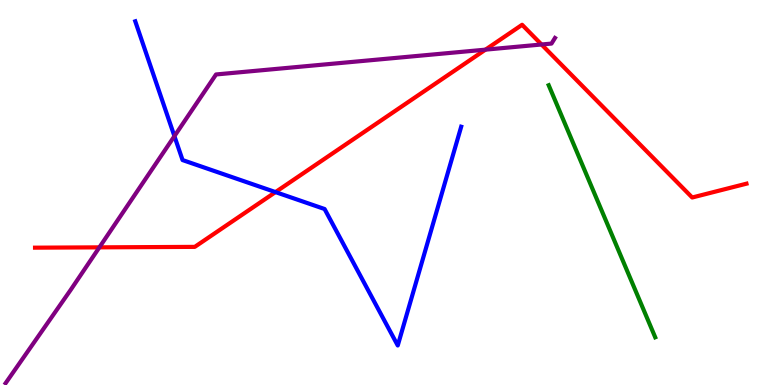[{'lines': ['blue', 'red'], 'intersections': [{'x': 3.55, 'y': 5.01}]}, {'lines': ['green', 'red'], 'intersections': []}, {'lines': ['purple', 'red'], 'intersections': [{'x': 1.28, 'y': 3.58}, {'x': 6.26, 'y': 8.71}, {'x': 6.99, 'y': 8.84}]}, {'lines': ['blue', 'green'], 'intersections': []}, {'lines': ['blue', 'purple'], 'intersections': [{'x': 2.25, 'y': 6.46}]}, {'lines': ['green', 'purple'], 'intersections': []}]